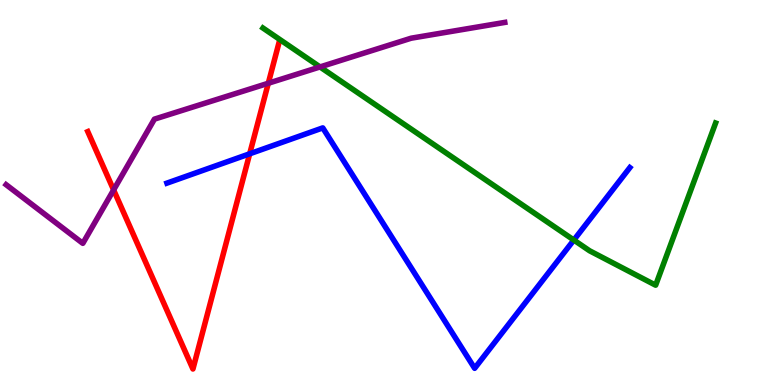[{'lines': ['blue', 'red'], 'intersections': [{'x': 3.22, 'y': 6.01}]}, {'lines': ['green', 'red'], 'intersections': []}, {'lines': ['purple', 'red'], 'intersections': [{'x': 1.47, 'y': 5.07}, {'x': 3.46, 'y': 7.84}]}, {'lines': ['blue', 'green'], 'intersections': [{'x': 7.4, 'y': 3.77}]}, {'lines': ['blue', 'purple'], 'intersections': []}, {'lines': ['green', 'purple'], 'intersections': [{'x': 4.13, 'y': 8.26}]}]